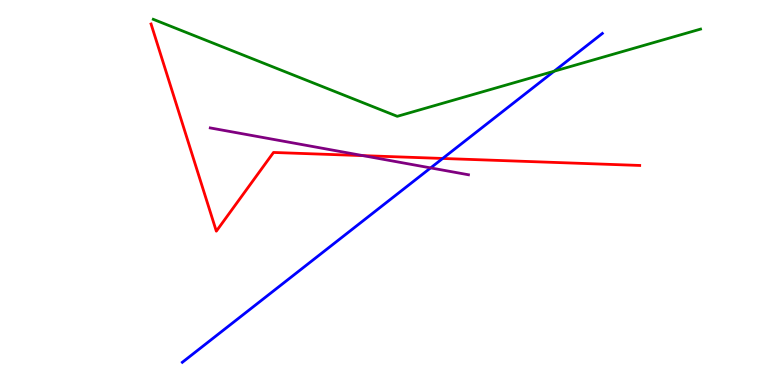[{'lines': ['blue', 'red'], 'intersections': [{'x': 5.71, 'y': 5.88}]}, {'lines': ['green', 'red'], 'intersections': []}, {'lines': ['purple', 'red'], 'intersections': [{'x': 4.68, 'y': 5.96}]}, {'lines': ['blue', 'green'], 'intersections': [{'x': 7.15, 'y': 8.15}]}, {'lines': ['blue', 'purple'], 'intersections': [{'x': 5.56, 'y': 5.64}]}, {'lines': ['green', 'purple'], 'intersections': []}]